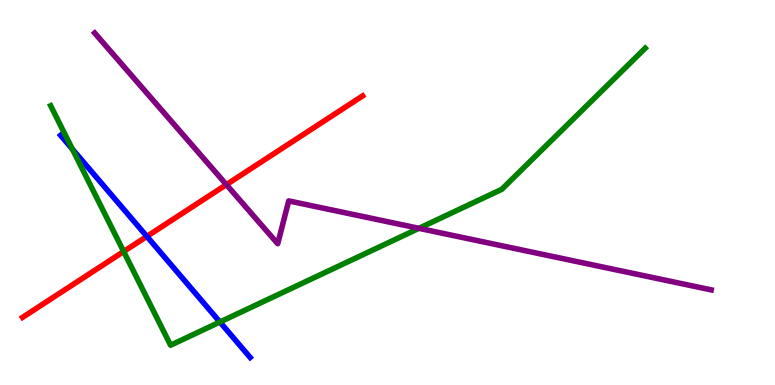[{'lines': ['blue', 'red'], 'intersections': [{'x': 1.9, 'y': 3.86}]}, {'lines': ['green', 'red'], 'intersections': [{'x': 1.6, 'y': 3.47}]}, {'lines': ['purple', 'red'], 'intersections': [{'x': 2.92, 'y': 5.2}]}, {'lines': ['blue', 'green'], 'intersections': [{'x': 0.934, 'y': 6.13}, {'x': 2.84, 'y': 1.64}]}, {'lines': ['blue', 'purple'], 'intersections': []}, {'lines': ['green', 'purple'], 'intersections': [{'x': 5.41, 'y': 4.07}]}]